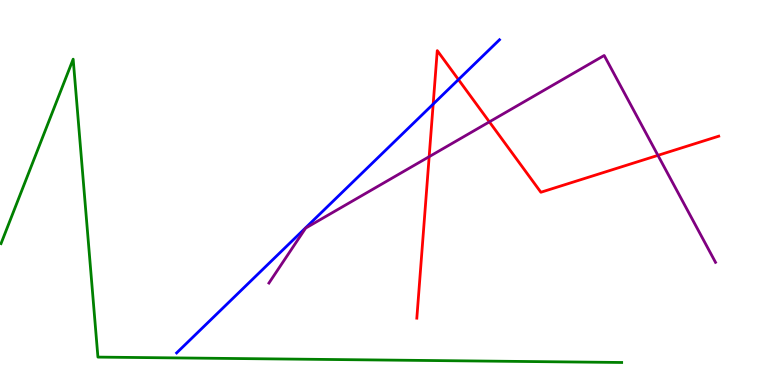[{'lines': ['blue', 'red'], 'intersections': [{'x': 5.59, 'y': 7.3}, {'x': 5.92, 'y': 7.93}]}, {'lines': ['green', 'red'], 'intersections': []}, {'lines': ['purple', 'red'], 'intersections': [{'x': 5.54, 'y': 5.93}, {'x': 6.31, 'y': 6.83}, {'x': 8.49, 'y': 5.96}]}, {'lines': ['blue', 'green'], 'intersections': []}, {'lines': ['blue', 'purple'], 'intersections': []}, {'lines': ['green', 'purple'], 'intersections': []}]